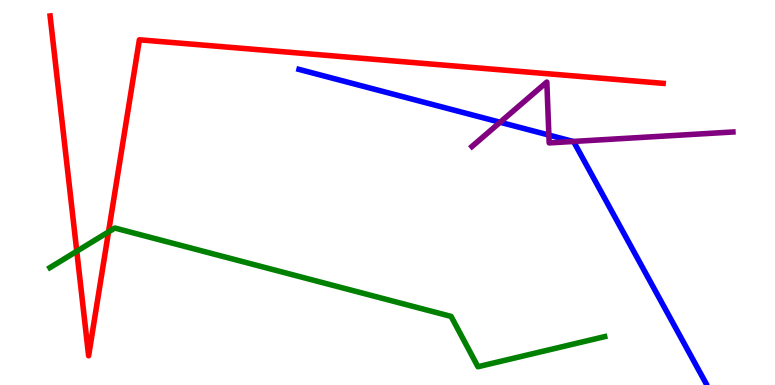[{'lines': ['blue', 'red'], 'intersections': []}, {'lines': ['green', 'red'], 'intersections': [{'x': 0.991, 'y': 3.47}, {'x': 1.4, 'y': 3.98}]}, {'lines': ['purple', 'red'], 'intersections': []}, {'lines': ['blue', 'green'], 'intersections': []}, {'lines': ['blue', 'purple'], 'intersections': [{'x': 6.45, 'y': 6.82}, {'x': 7.08, 'y': 6.49}, {'x': 7.4, 'y': 6.33}]}, {'lines': ['green', 'purple'], 'intersections': []}]